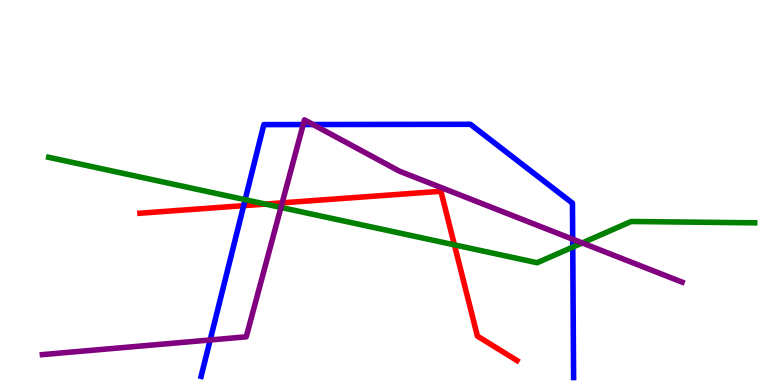[{'lines': ['blue', 'red'], 'intersections': [{'x': 3.14, 'y': 4.66}]}, {'lines': ['green', 'red'], 'intersections': [{'x': 3.42, 'y': 4.7}, {'x': 5.86, 'y': 3.64}]}, {'lines': ['purple', 'red'], 'intersections': [{'x': 3.64, 'y': 4.73}]}, {'lines': ['blue', 'green'], 'intersections': [{'x': 3.16, 'y': 4.81}, {'x': 7.39, 'y': 3.58}]}, {'lines': ['blue', 'purple'], 'intersections': [{'x': 2.71, 'y': 1.17}, {'x': 3.91, 'y': 6.76}, {'x': 4.04, 'y': 6.77}, {'x': 7.39, 'y': 3.79}]}, {'lines': ['green', 'purple'], 'intersections': [{'x': 3.63, 'y': 4.61}, {'x': 7.51, 'y': 3.69}]}]